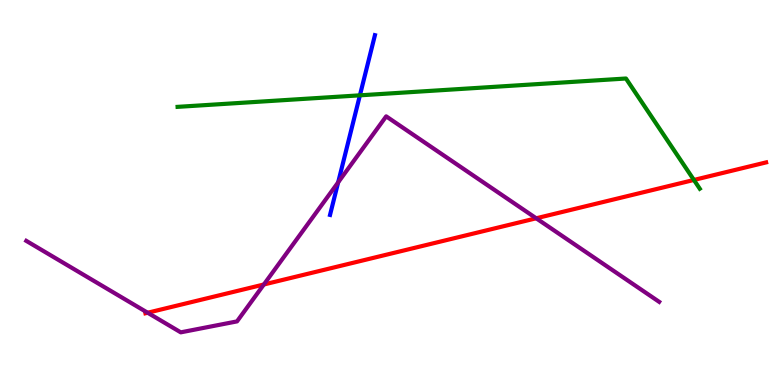[{'lines': ['blue', 'red'], 'intersections': []}, {'lines': ['green', 'red'], 'intersections': [{'x': 8.95, 'y': 5.33}]}, {'lines': ['purple', 'red'], 'intersections': [{'x': 1.91, 'y': 1.88}, {'x': 3.4, 'y': 2.61}, {'x': 6.92, 'y': 4.33}]}, {'lines': ['blue', 'green'], 'intersections': [{'x': 4.64, 'y': 7.52}]}, {'lines': ['blue', 'purple'], 'intersections': [{'x': 4.36, 'y': 5.26}]}, {'lines': ['green', 'purple'], 'intersections': []}]